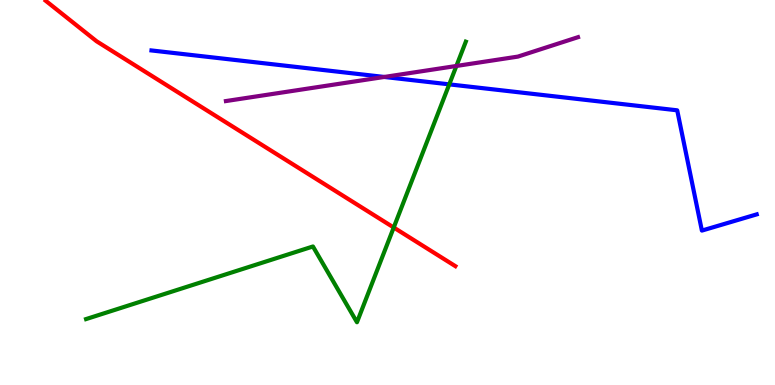[{'lines': ['blue', 'red'], 'intersections': []}, {'lines': ['green', 'red'], 'intersections': [{'x': 5.08, 'y': 4.09}]}, {'lines': ['purple', 'red'], 'intersections': []}, {'lines': ['blue', 'green'], 'intersections': [{'x': 5.8, 'y': 7.81}]}, {'lines': ['blue', 'purple'], 'intersections': [{'x': 4.96, 'y': 8.0}]}, {'lines': ['green', 'purple'], 'intersections': [{'x': 5.89, 'y': 8.29}]}]